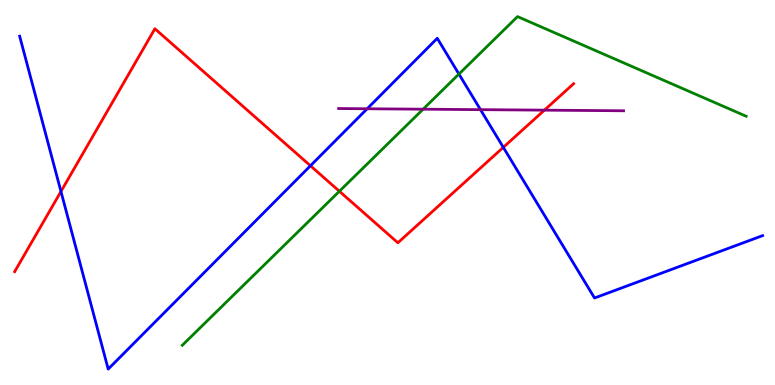[{'lines': ['blue', 'red'], 'intersections': [{'x': 0.787, 'y': 5.03}, {'x': 4.01, 'y': 5.69}, {'x': 6.49, 'y': 6.17}]}, {'lines': ['green', 'red'], 'intersections': [{'x': 4.38, 'y': 5.03}]}, {'lines': ['purple', 'red'], 'intersections': [{'x': 7.02, 'y': 7.14}]}, {'lines': ['blue', 'green'], 'intersections': [{'x': 5.92, 'y': 8.08}]}, {'lines': ['blue', 'purple'], 'intersections': [{'x': 4.74, 'y': 7.18}, {'x': 6.2, 'y': 7.15}]}, {'lines': ['green', 'purple'], 'intersections': [{'x': 5.46, 'y': 7.16}]}]